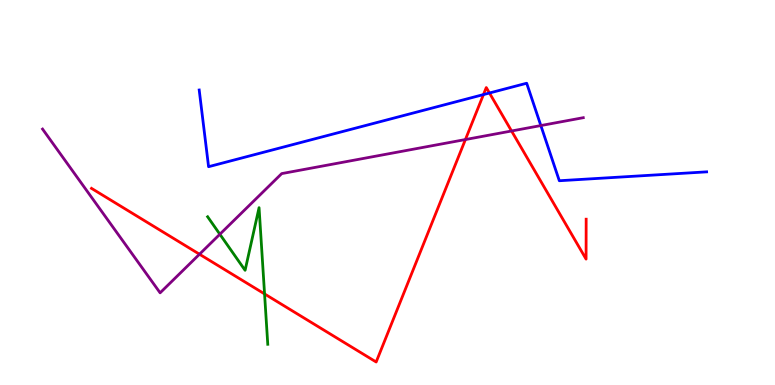[{'lines': ['blue', 'red'], 'intersections': [{'x': 6.24, 'y': 7.54}, {'x': 6.32, 'y': 7.58}]}, {'lines': ['green', 'red'], 'intersections': [{'x': 3.41, 'y': 2.37}]}, {'lines': ['purple', 'red'], 'intersections': [{'x': 2.57, 'y': 3.4}, {'x': 6.01, 'y': 6.38}, {'x': 6.6, 'y': 6.6}]}, {'lines': ['blue', 'green'], 'intersections': []}, {'lines': ['blue', 'purple'], 'intersections': [{'x': 6.98, 'y': 6.74}]}, {'lines': ['green', 'purple'], 'intersections': [{'x': 2.84, 'y': 3.92}]}]